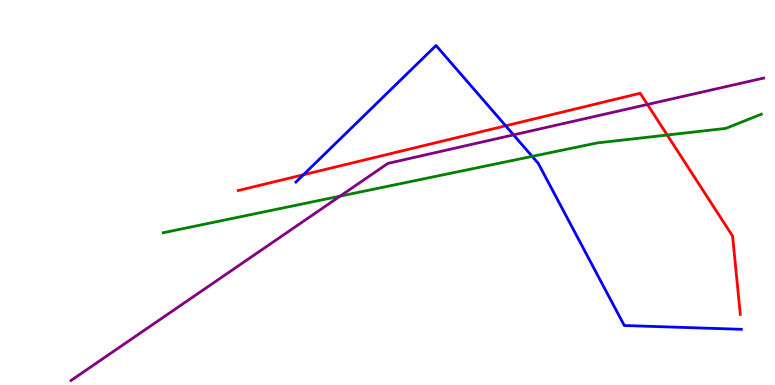[{'lines': ['blue', 'red'], 'intersections': [{'x': 3.92, 'y': 5.46}, {'x': 6.52, 'y': 6.73}]}, {'lines': ['green', 'red'], 'intersections': [{'x': 8.61, 'y': 6.49}]}, {'lines': ['purple', 'red'], 'intersections': [{'x': 8.35, 'y': 7.29}]}, {'lines': ['blue', 'green'], 'intersections': [{'x': 6.87, 'y': 5.94}]}, {'lines': ['blue', 'purple'], 'intersections': [{'x': 6.63, 'y': 6.5}]}, {'lines': ['green', 'purple'], 'intersections': [{'x': 4.39, 'y': 4.91}]}]